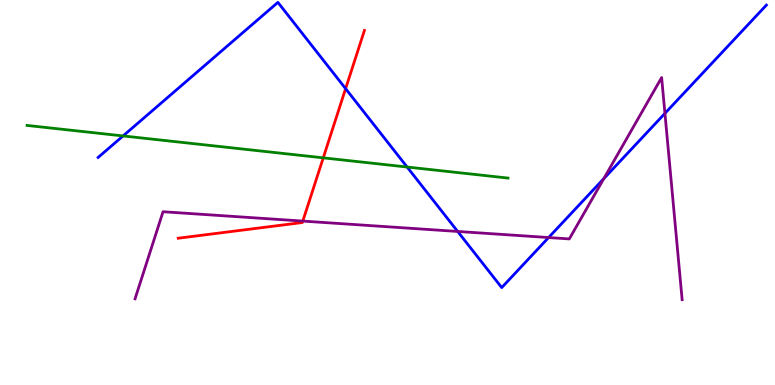[{'lines': ['blue', 'red'], 'intersections': [{'x': 4.46, 'y': 7.7}]}, {'lines': ['green', 'red'], 'intersections': [{'x': 4.17, 'y': 5.9}]}, {'lines': ['purple', 'red'], 'intersections': [{'x': 3.91, 'y': 4.26}]}, {'lines': ['blue', 'green'], 'intersections': [{'x': 1.59, 'y': 6.47}, {'x': 5.25, 'y': 5.66}]}, {'lines': ['blue', 'purple'], 'intersections': [{'x': 5.91, 'y': 3.99}, {'x': 7.08, 'y': 3.83}, {'x': 7.79, 'y': 5.36}, {'x': 8.58, 'y': 7.06}]}, {'lines': ['green', 'purple'], 'intersections': []}]